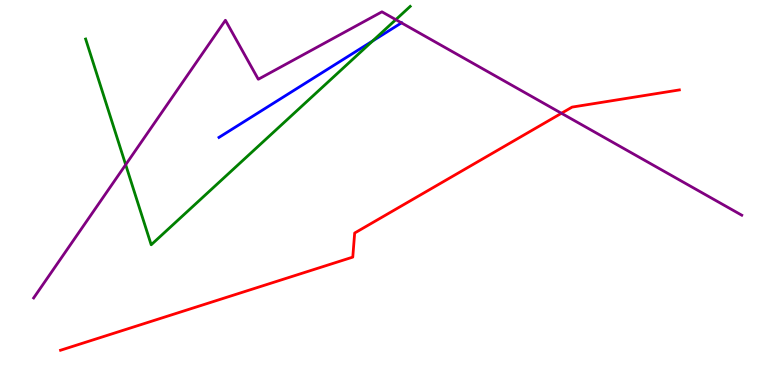[{'lines': ['blue', 'red'], 'intersections': []}, {'lines': ['green', 'red'], 'intersections': []}, {'lines': ['purple', 'red'], 'intersections': [{'x': 7.24, 'y': 7.06}]}, {'lines': ['blue', 'green'], 'intersections': [{'x': 4.81, 'y': 8.94}]}, {'lines': ['blue', 'purple'], 'intersections': [{'x': 5.18, 'y': 9.41}]}, {'lines': ['green', 'purple'], 'intersections': [{'x': 1.62, 'y': 5.72}, {'x': 5.11, 'y': 9.49}]}]